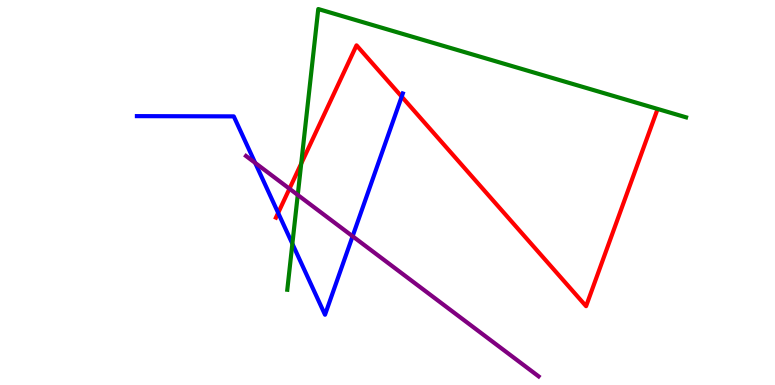[{'lines': ['blue', 'red'], 'intersections': [{'x': 3.59, 'y': 4.47}, {'x': 5.18, 'y': 7.49}]}, {'lines': ['green', 'red'], 'intersections': [{'x': 3.89, 'y': 5.75}]}, {'lines': ['purple', 'red'], 'intersections': [{'x': 3.74, 'y': 5.1}]}, {'lines': ['blue', 'green'], 'intersections': [{'x': 3.77, 'y': 3.67}]}, {'lines': ['blue', 'purple'], 'intersections': [{'x': 3.29, 'y': 5.77}, {'x': 4.55, 'y': 3.86}]}, {'lines': ['green', 'purple'], 'intersections': [{'x': 3.84, 'y': 4.94}]}]